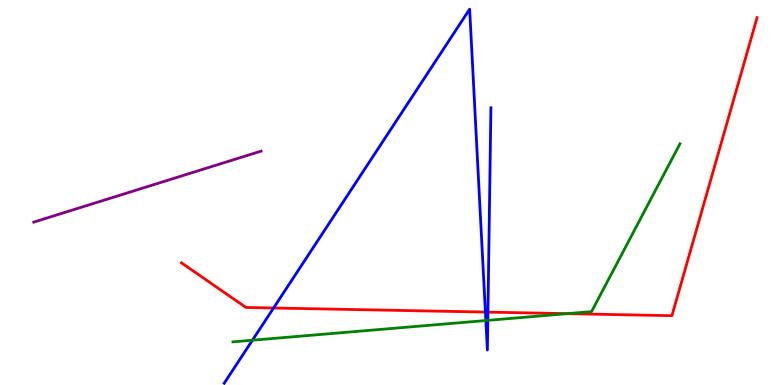[{'lines': ['blue', 'red'], 'intersections': [{'x': 3.53, 'y': 2.0}, {'x': 6.26, 'y': 1.89}, {'x': 6.3, 'y': 1.89}]}, {'lines': ['green', 'red'], 'intersections': [{'x': 7.32, 'y': 1.85}]}, {'lines': ['purple', 'red'], 'intersections': []}, {'lines': ['blue', 'green'], 'intersections': [{'x': 3.26, 'y': 1.16}, {'x': 6.27, 'y': 1.67}, {'x': 6.29, 'y': 1.68}]}, {'lines': ['blue', 'purple'], 'intersections': []}, {'lines': ['green', 'purple'], 'intersections': []}]